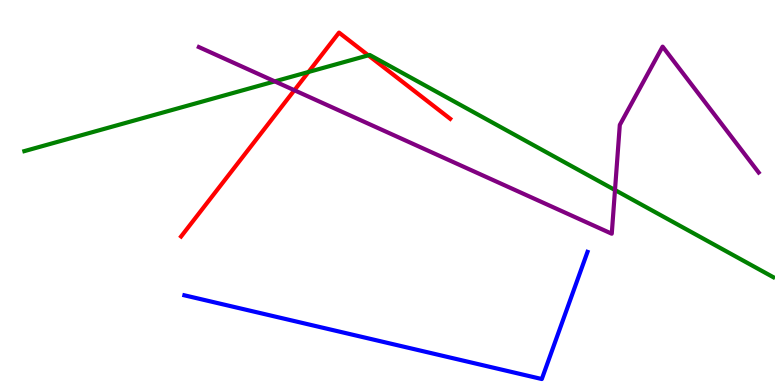[{'lines': ['blue', 'red'], 'intersections': []}, {'lines': ['green', 'red'], 'intersections': [{'x': 3.98, 'y': 8.13}, {'x': 4.75, 'y': 8.56}]}, {'lines': ['purple', 'red'], 'intersections': [{'x': 3.8, 'y': 7.66}]}, {'lines': ['blue', 'green'], 'intersections': []}, {'lines': ['blue', 'purple'], 'intersections': []}, {'lines': ['green', 'purple'], 'intersections': [{'x': 3.55, 'y': 7.89}, {'x': 7.94, 'y': 5.06}]}]